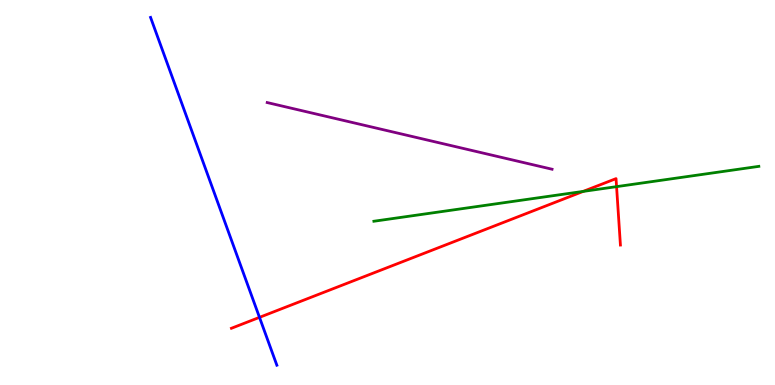[{'lines': ['blue', 'red'], 'intersections': [{'x': 3.35, 'y': 1.76}]}, {'lines': ['green', 'red'], 'intersections': [{'x': 7.53, 'y': 5.03}, {'x': 7.96, 'y': 5.15}]}, {'lines': ['purple', 'red'], 'intersections': []}, {'lines': ['blue', 'green'], 'intersections': []}, {'lines': ['blue', 'purple'], 'intersections': []}, {'lines': ['green', 'purple'], 'intersections': []}]